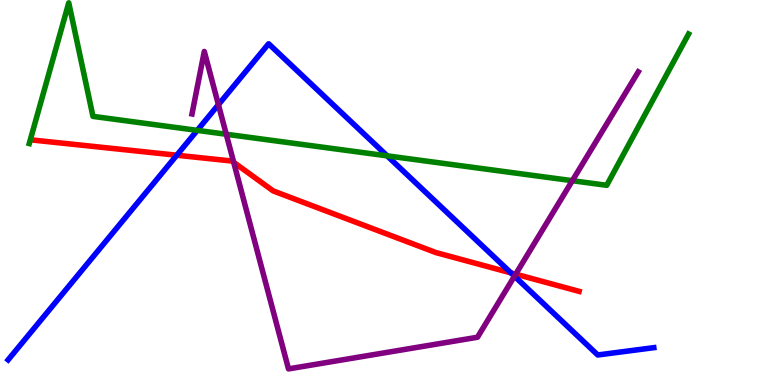[{'lines': ['blue', 'red'], 'intersections': [{'x': 2.28, 'y': 5.97}, {'x': 6.59, 'y': 2.91}]}, {'lines': ['green', 'red'], 'intersections': []}, {'lines': ['purple', 'red'], 'intersections': [{'x': 3.02, 'y': 5.78}, {'x': 6.65, 'y': 2.88}]}, {'lines': ['blue', 'green'], 'intersections': [{'x': 2.55, 'y': 6.61}, {'x': 5.0, 'y': 5.95}]}, {'lines': ['blue', 'purple'], 'intersections': [{'x': 2.82, 'y': 7.28}, {'x': 6.64, 'y': 2.83}]}, {'lines': ['green', 'purple'], 'intersections': [{'x': 2.92, 'y': 6.51}, {'x': 7.38, 'y': 5.31}]}]